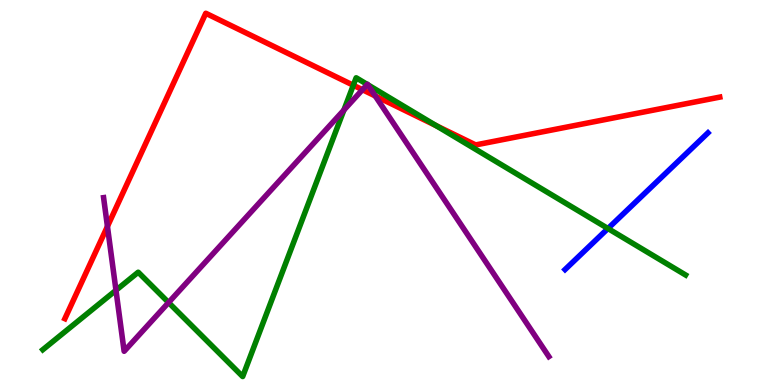[{'lines': ['blue', 'red'], 'intersections': []}, {'lines': ['green', 'red'], 'intersections': [{'x': 4.56, 'y': 7.79}, {'x': 5.63, 'y': 6.74}]}, {'lines': ['purple', 'red'], 'intersections': [{'x': 1.39, 'y': 4.12}, {'x': 4.68, 'y': 7.67}, {'x': 4.84, 'y': 7.51}]}, {'lines': ['blue', 'green'], 'intersections': [{'x': 7.84, 'y': 4.06}]}, {'lines': ['blue', 'purple'], 'intersections': []}, {'lines': ['green', 'purple'], 'intersections': [{'x': 1.5, 'y': 2.46}, {'x': 2.18, 'y': 2.14}, {'x': 4.44, 'y': 7.14}, {'x': 4.74, 'y': 7.81}, {'x': 4.75, 'y': 7.8}]}]